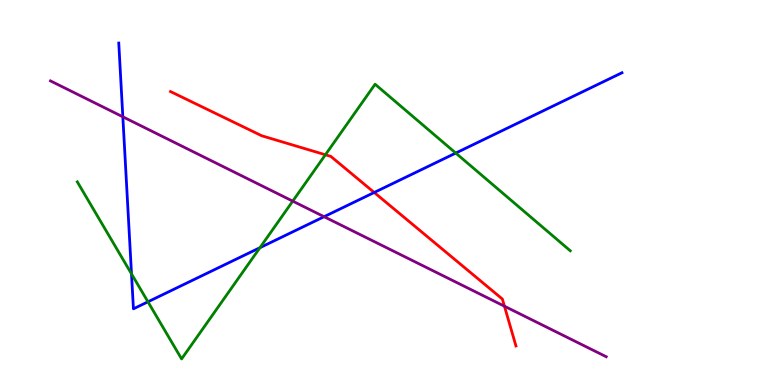[{'lines': ['blue', 'red'], 'intersections': [{'x': 4.83, 'y': 5.0}]}, {'lines': ['green', 'red'], 'intersections': [{'x': 4.2, 'y': 5.98}]}, {'lines': ['purple', 'red'], 'intersections': [{'x': 6.51, 'y': 2.05}]}, {'lines': ['blue', 'green'], 'intersections': [{'x': 1.7, 'y': 2.89}, {'x': 1.91, 'y': 2.16}, {'x': 3.35, 'y': 3.57}, {'x': 5.88, 'y': 6.02}]}, {'lines': ['blue', 'purple'], 'intersections': [{'x': 1.58, 'y': 6.97}, {'x': 4.18, 'y': 4.37}]}, {'lines': ['green', 'purple'], 'intersections': [{'x': 3.78, 'y': 4.78}]}]